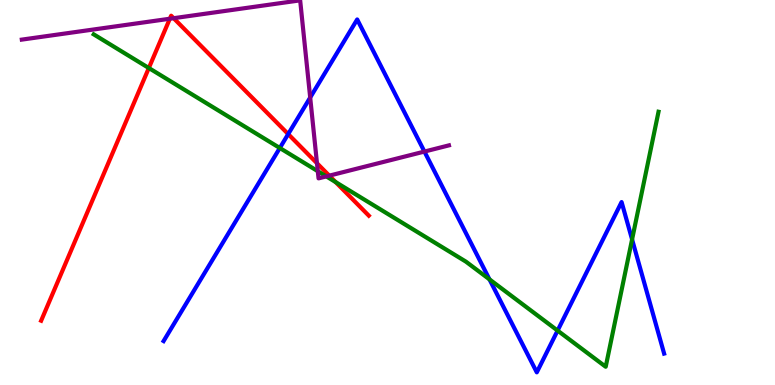[{'lines': ['blue', 'red'], 'intersections': [{'x': 3.72, 'y': 6.52}]}, {'lines': ['green', 'red'], 'intersections': [{'x': 1.92, 'y': 8.23}, {'x': 4.33, 'y': 5.27}]}, {'lines': ['purple', 'red'], 'intersections': [{'x': 2.19, 'y': 9.51}, {'x': 2.24, 'y': 9.53}, {'x': 4.09, 'y': 5.76}, {'x': 4.25, 'y': 5.44}]}, {'lines': ['blue', 'green'], 'intersections': [{'x': 3.61, 'y': 6.16}, {'x': 6.32, 'y': 2.74}, {'x': 7.19, 'y': 1.41}, {'x': 8.16, 'y': 3.78}]}, {'lines': ['blue', 'purple'], 'intersections': [{'x': 4.0, 'y': 7.47}, {'x': 5.48, 'y': 6.06}]}, {'lines': ['green', 'purple'], 'intersections': [{'x': 4.1, 'y': 5.55}, {'x': 4.21, 'y': 5.42}]}]